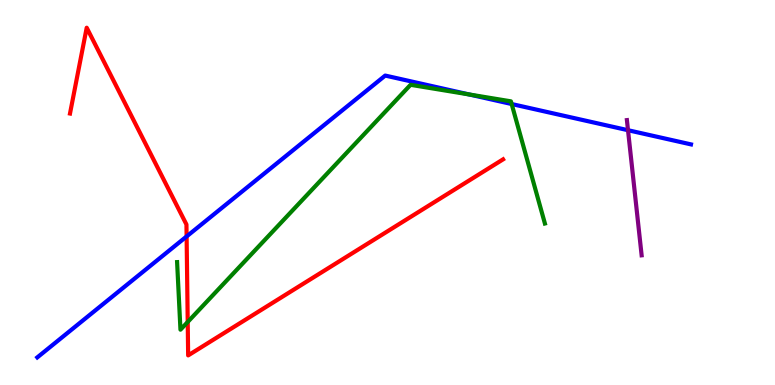[{'lines': ['blue', 'red'], 'intersections': [{'x': 2.41, 'y': 3.86}]}, {'lines': ['green', 'red'], 'intersections': [{'x': 2.42, 'y': 1.64}]}, {'lines': ['purple', 'red'], 'intersections': []}, {'lines': ['blue', 'green'], 'intersections': [{'x': 6.05, 'y': 7.55}, {'x': 6.6, 'y': 7.3}]}, {'lines': ['blue', 'purple'], 'intersections': [{'x': 8.1, 'y': 6.62}]}, {'lines': ['green', 'purple'], 'intersections': []}]